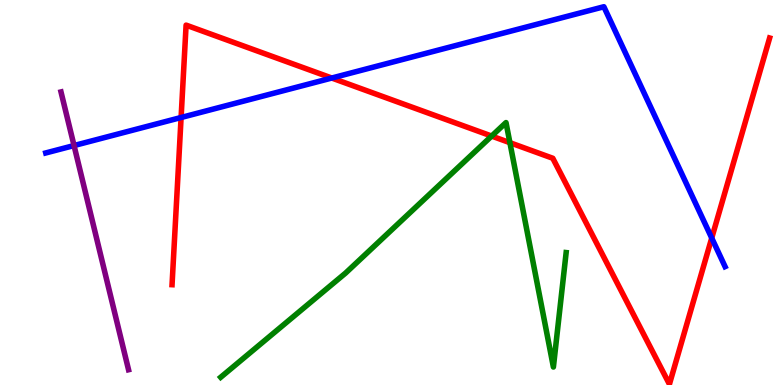[{'lines': ['blue', 'red'], 'intersections': [{'x': 2.34, 'y': 6.95}, {'x': 4.28, 'y': 7.97}, {'x': 9.18, 'y': 3.82}]}, {'lines': ['green', 'red'], 'intersections': [{'x': 6.34, 'y': 6.47}, {'x': 6.58, 'y': 6.29}]}, {'lines': ['purple', 'red'], 'intersections': []}, {'lines': ['blue', 'green'], 'intersections': []}, {'lines': ['blue', 'purple'], 'intersections': [{'x': 0.955, 'y': 6.22}]}, {'lines': ['green', 'purple'], 'intersections': []}]